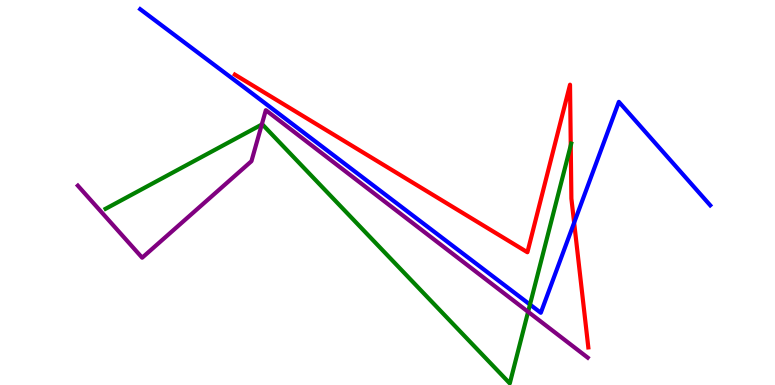[{'lines': ['blue', 'red'], 'intersections': [{'x': 7.41, 'y': 4.22}]}, {'lines': ['green', 'red'], 'intersections': [{'x': 7.36, 'y': 6.22}]}, {'lines': ['purple', 'red'], 'intersections': []}, {'lines': ['blue', 'green'], 'intersections': [{'x': 6.84, 'y': 2.09}]}, {'lines': ['blue', 'purple'], 'intersections': []}, {'lines': ['green', 'purple'], 'intersections': [{'x': 3.38, 'y': 6.76}, {'x': 6.81, 'y': 1.9}]}]